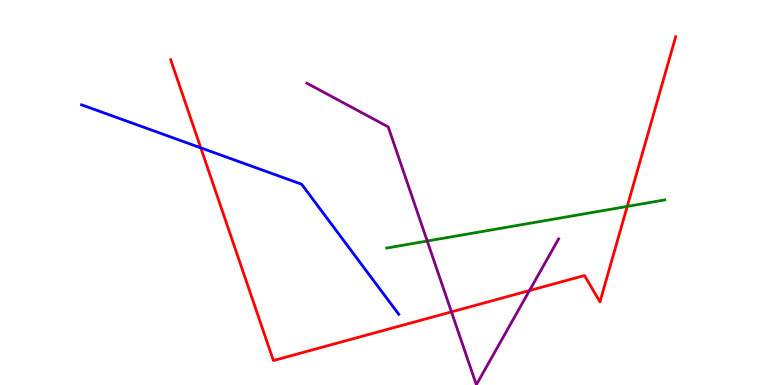[{'lines': ['blue', 'red'], 'intersections': [{'x': 2.59, 'y': 6.16}]}, {'lines': ['green', 'red'], 'intersections': [{'x': 8.09, 'y': 4.64}]}, {'lines': ['purple', 'red'], 'intersections': [{'x': 5.83, 'y': 1.9}, {'x': 6.83, 'y': 2.45}]}, {'lines': ['blue', 'green'], 'intersections': []}, {'lines': ['blue', 'purple'], 'intersections': []}, {'lines': ['green', 'purple'], 'intersections': [{'x': 5.51, 'y': 3.74}]}]